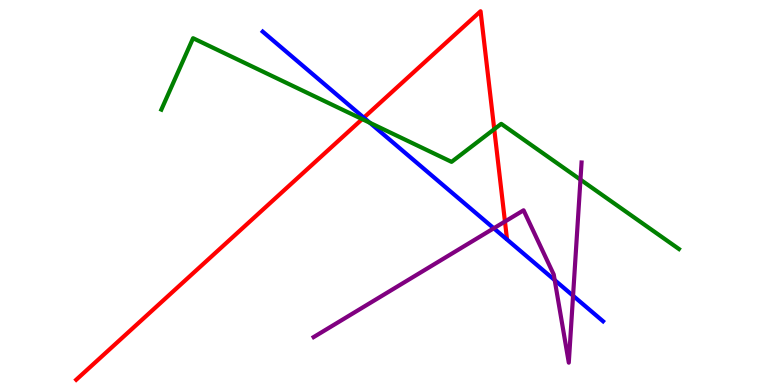[{'lines': ['blue', 'red'], 'intersections': [{'x': 4.69, 'y': 6.94}]}, {'lines': ['green', 'red'], 'intersections': [{'x': 4.67, 'y': 6.91}, {'x': 6.38, 'y': 6.64}]}, {'lines': ['purple', 'red'], 'intersections': [{'x': 6.52, 'y': 4.25}]}, {'lines': ['blue', 'green'], 'intersections': [{'x': 4.77, 'y': 6.81}]}, {'lines': ['blue', 'purple'], 'intersections': [{'x': 6.37, 'y': 4.07}, {'x': 7.16, 'y': 2.72}, {'x': 7.39, 'y': 2.32}]}, {'lines': ['green', 'purple'], 'intersections': [{'x': 7.49, 'y': 5.33}]}]